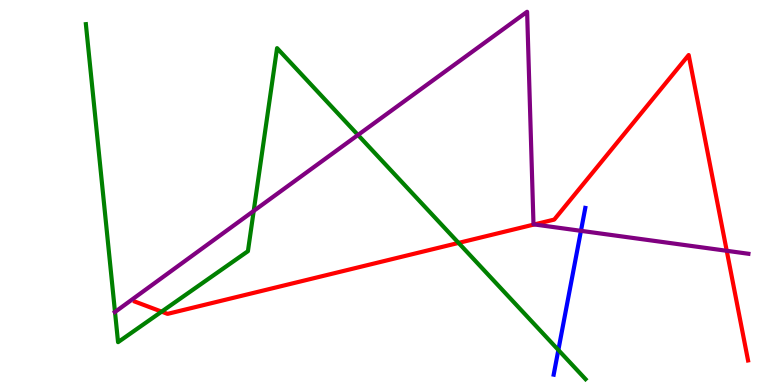[{'lines': ['blue', 'red'], 'intersections': []}, {'lines': ['green', 'red'], 'intersections': [{'x': 2.09, 'y': 1.91}, {'x': 5.92, 'y': 3.69}]}, {'lines': ['purple', 'red'], 'intersections': [{'x': 6.89, 'y': 4.17}, {'x': 9.38, 'y': 3.49}]}, {'lines': ['blue', 'green'], 'intersections': [{'x': 7.2, 'y': 0.91}]}, {'lines': ['blue', 'purple'], 'intersections': [{'x': 7.5, 'y': 4.0}]}, {'lines': ['green', 'purple'], 'intersections': [{'x': 1.48, 'y': 1.9}, {'x': 3.27, 'y': 4.52}, {'x': 4.62, 'y': 6.49}]}]